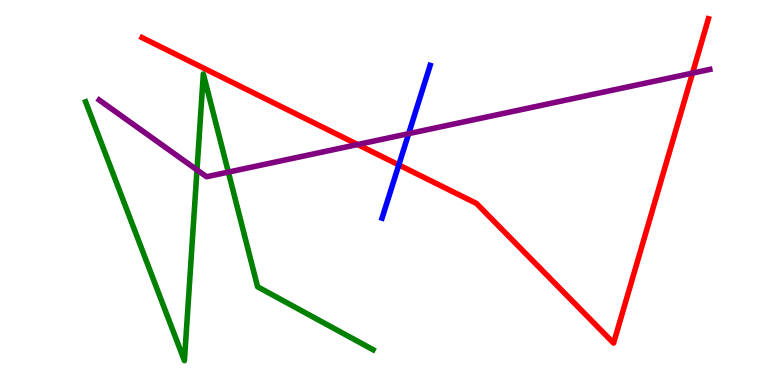[{'lines': ['blue', 'red'], 'intersections': [{'x': 5.15, 'y': 5.72}]}, {'lines': ['green', 'red'], 'intersections': []}, {'lines': ['purple', 'red'], 'intersections': [{'x': 4.61, 'y': 6.25}, {'x': 8.94, 'y': 8.1}]}, {'lines': ['blue', 'green'], 'intersections': []}, {'lines': ['blue', 'purple'], 'intersections': [{'x': 5.27, 'y': 6.53}]}, {'lines': ['green', 'purple'], 'intersections': [{'x': 2.54, 'y': 5.59}, {'x': 2.95, 'y': 5.53}]}]